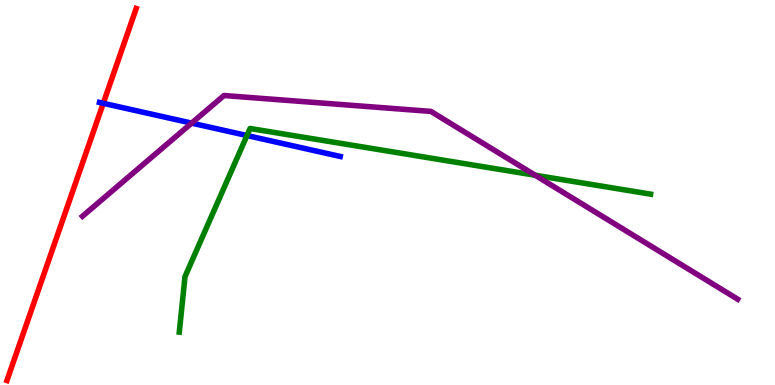[{'lines': ['blue', 'red'], 'intersections': [{'x': 1.33, 'y': 7.32}]}, {'lines': ['green', 'red'], 'intersections': []}, {'lines': ['purple', 'red'], 'intersections': []}, {'lines': ['blue', 'green'], 'intersections': [{'x': 3.19, 'y': 6.48}]}, {'lines': ['blue', 'purple'], 'intersections': [{'x': 2.47, 'y': 6.8}]}, {'lines': ['green', 'purple'], 'intersections': [{'x': 6.9, 'y': 5.45}]}]